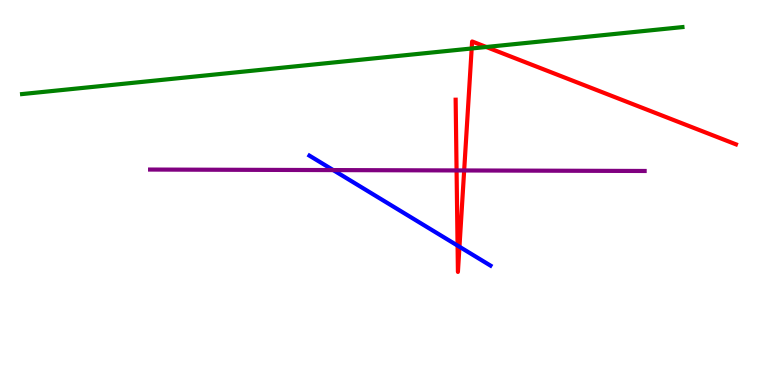[{'lines': ['blue', 'red'], 'intersections': [{'x': 5.9, 'y': 3.62}, {'x': 5.93, 'y': 3.59}]}, {'lines': ['green', 'red'], 'intersections': [{'x': 6.09, 'y': 8.74}, {'x': 6.27, 'y': 8.78}]}, {'lines': ['purple', 'red'], 'intersections': [{'x': 5.89, 'y': 5.57}, {'x': 5.99, 'y': 5.57}]}, {'lines': ['blue', 'green'], 'intersections': []}, {'lines': ['blue', 'purple'], 'intersections': [{'x': 4.3, 'y': 5.58}]}, {'lines': ['green', 'purple'], 'intersections': []}]